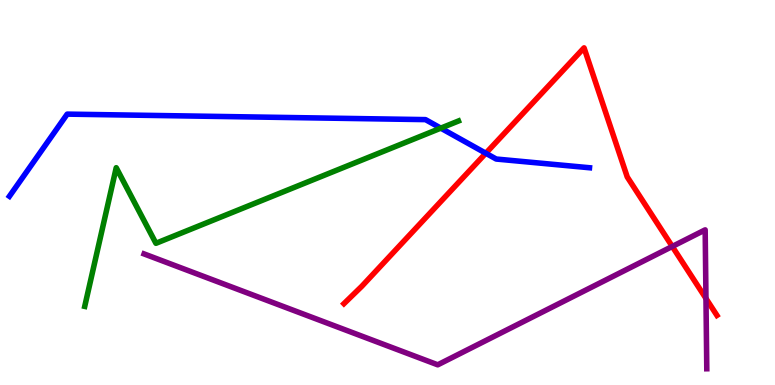[{'lines': ['blue', 'red'], 'intersections': [{'x': 6.27, 'y': 6.02}]}, {'lines': ['green', 'red'], 'intersections': []}, {'lines': ['purple', 'red'], 'intersections': [{'x': 8.67, 'y': 3.6}, {'x': 9.11, 'y': 2.25}]}, {'lines': ['blue', 'green'], 'intersections': [{'x': 5.69, 'y': 6.67}]}, {'lines': ['blue', 'purple'], 'intersections': []}, {'lines': ['green', 'purple'], 'intersections': []}]